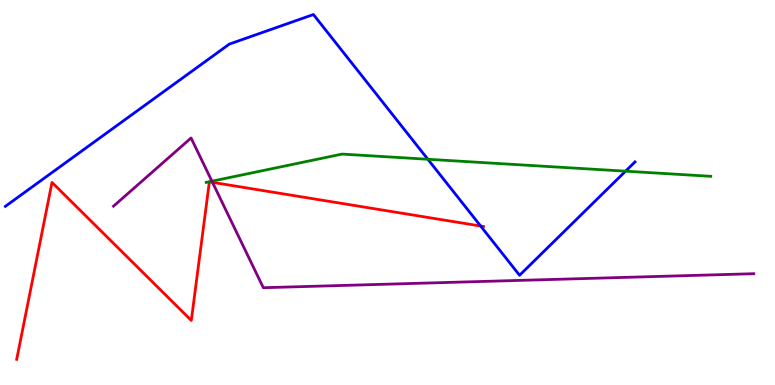[{'lines': ['blue', 'red'], 'intersections': [{'x': 6.2, 'y': 4.13}]}, {'lines': ['green', 'red'], 'intersections': []}, {'lines': ['purple', 'red'], 'intersections': [{'x': 2.74, 'y': 5.26}]}, {'lines': ['blue', 'green'], 'intersections': [{'x': 5.52, 'y': 5.86}, {'x': 8.07, 'y': 5.55}]}, {'lines': ['blue', 'purple'], 'intersections': []}, {'lines': ['green', 'purple'], 'intersections': [{'x': 2.73, 'y': 5.29}]}]